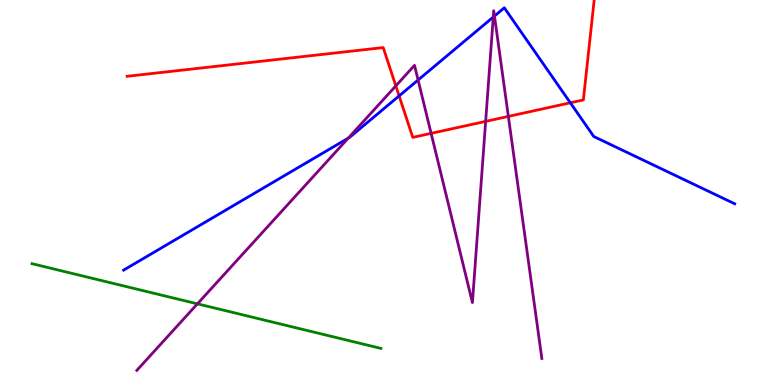[{'lines': ['blue', 'red'], 'intersections': [{'x': 5.15, 'y': 7.51}, {'x': 7.36, 'y': 7.33}]}, {'lines': ['green', 'red'], 'intersections': []}, {'lines': ['purple', 'red'], 'intersections': [{'x': 5.11, 'y': 7.77}, {'x': 5.56, 'y': 6.54}, {'x': 6.27, 'y': 6.85}, {'x': 6.56, 'y': 6.98}]}, {'lines': ['blue', 'green'], 'intersections': []}, {'lines': ['blue', 'purple'], 'intersections': [{'x': 4.49, 'y': 6.41}, {'x': 5.39, 'y': 7.92}, {'x': 6.36, 'y': 9.56}, {'x': 6.38, 'y': 9.58}]}, {'lines': ['green', 'purple'], 'intersections': [{'x': 2.55, 'y': 2.11}]}]